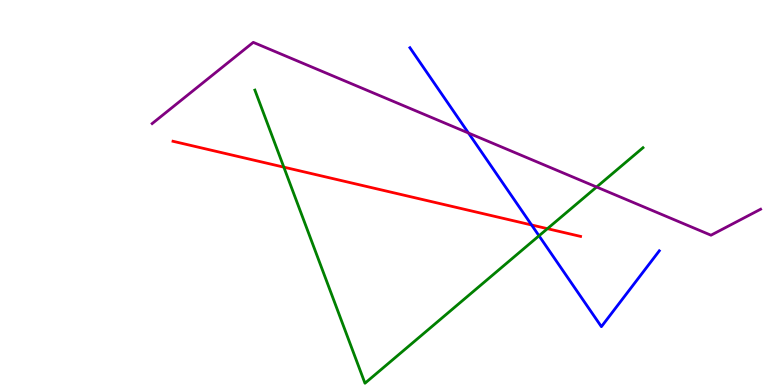[{'lines': ['blue', 'red'], 'intersections': [{'x': 6.86, 'y': 4.16}]}, {'lines': ['green', 'red'], 'intersections': [{'x': 3.66, 'y': 5.66}, {'x': 7.06, 'y': 4.06}]}, {'lines': ['purple', 'red'], 'intersections': []}, {'lines': ['blue', 'green'], 'intersections': [{'x': 6.96, 'y': 3.88}]}, {'lines': ['blue', 'purple'], 'intersections': [{'x': 6.04, 'y': 6.54}]}, {'lines': ['green', 'purple'], 'intersections': [{'x': 7.7, 'y': 5.14}]}]